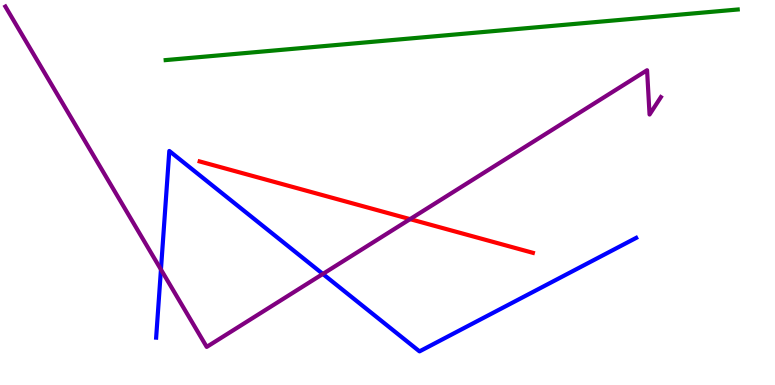[{'lines': ['blue', 'red'], 'intersections': []}, {'lines': ['green', 'red'], 'intersections': []}, {'lines': ['purple', 'red'], 'intersections': [{'x': 5.29, 'y': 4.31}]}, {'lines': ['blue', 'green'], 'intersections': []}, {'lines': ['blue', 'purple'], 'intersections': [{'x': 2.08, 'y': 3.0}, {'x': 4.17, 'y': 2.88}]}, {'lines': ['green', 'purple'], 'intersections': []}]